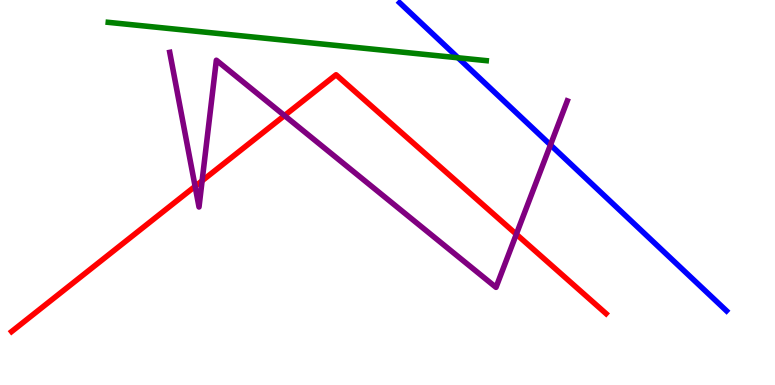[{'lines': ['blue', 'red'], 'intersections': []}, {'lines': ['green', 'red'], 'intersections': []}, {'lines': ['purple', 'red'], 'intersections': [{'x': 2.52, 'y': 5.16}, {'x': 2.61, 'y': 5.3}, {'x': 3.67, 'y': 7.0}, {'x': 6.66, 'y': 3.92}]}, {'lines': ['blue', 'green'], 'intersections': [{'x': 5.91, 'y': 8.5}]}, {'lines': ['blue', 'purple'], 'intersections': [{'x': 7.1, 'y': 6.24}]}, {'lines': ['green', 'purple'], 'intersections': []}]